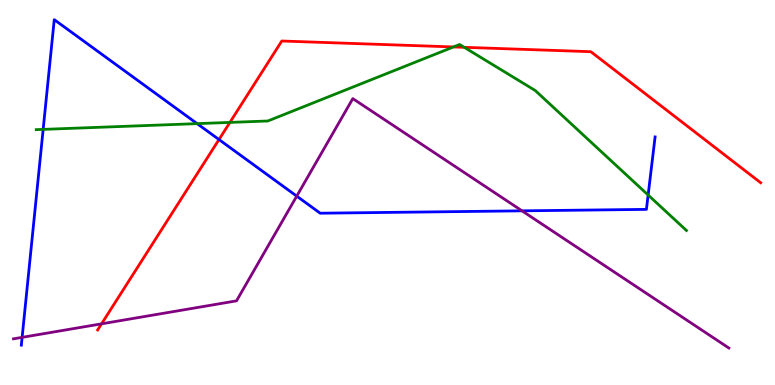[{'lines': ['blue', 'red'], 'intersections': [{'x': 2.83, 'y': 6.38}]}, {'lines': ['green', 'red'], 'intersections': [{'x': 2.97, 'y': 6.82}, {'x': 5.85, 'y': 8.78}, {'x': 5.99, 'y': 8.77}]}, {'lines': ['purple', 'red'], 'intersections': [{'x': 1.31, 'y': 1.59}]}, {'lines': ['blue', 'green'], 'intersections': [{'x': 0.557, 'y': 6.64}, {'x': 2.54, 'y': 6.79}, {'x': 8.36, 'y': 4.93}]}, {'lines': ['blue', 'purple'], 'intersections': [{'x': 0.286, 'y': 1.24}, {'x': 3.83, 'y': 4.91}, {'x': 6.74, 'y': 4.52}]}, {'lines': ['green', 'purple'], 'intersections': []}]